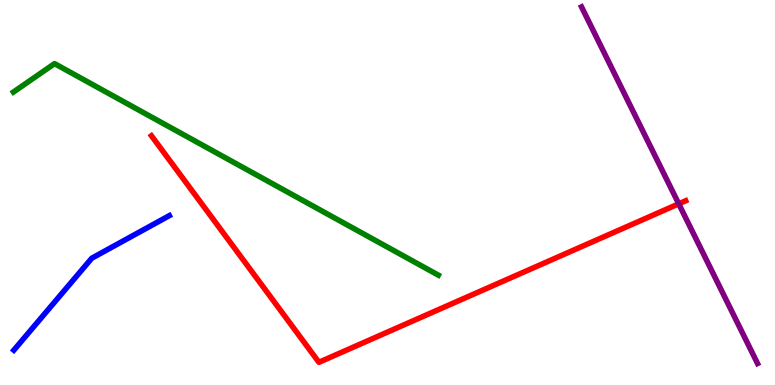[{'lines': ['blue', 'red'], 'intersections': []}, {'lines': ['green', 'red'], 'intersections': []}, {'lines': ['purple', 'red'], 'intersections': [{'x': 8.76, 'y': 4.71}]}, {'lines': ['blue', 'green'], 'intersections': []}, {'lines': ['blue', 'purple'], 'intersections': []}, {'lines': ['green', 'purple'], 'intersections': []}]